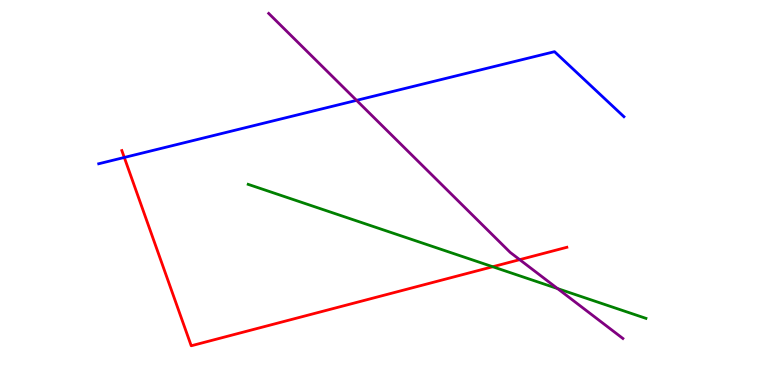[{'lines': ['blue', 'red'], 'intersections': [{'x': 1.6, 'y': 5.91}]}, {'lines': ['green', 'red'], 'intersections': [{'x': 6.36, 'y': 3.07}]}, {'lines': ['purple', 'red'], 'intersections': [{'x': 6.71, 'y': 3.26}]}, {'lines': ['blue', 'green'], 'intersections': []}, {'lines': ['blue', 'purple'], 'intersections': [{'x': 4.6, 'y': 7.39}]}, {'lines': ['green', 'purple'], 'intersections': [{'x': 7.19, 'y': 2.5}]}]